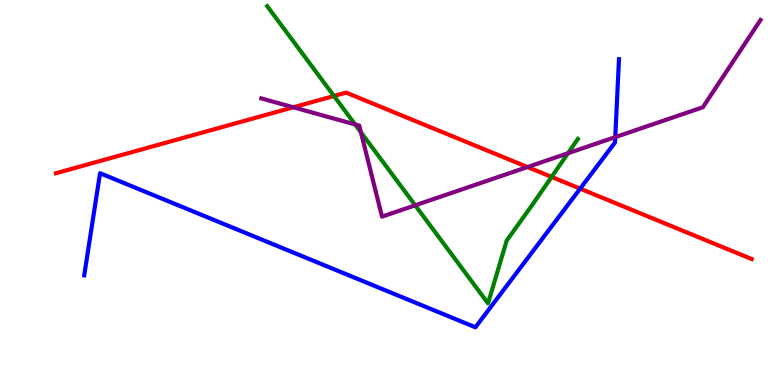[{'lines': ['blue', 'red'], 'intersections': [{'x': 7.49, 'y': 5.1}]}, {'lines': ['green', 'red'], 'intersections': [{'x': 4.31, 'y': 7.51}, {'x': 7.12, 'y': 5.4}]}, {'lines': ['purple', 'red'], 'intersections': [{'x': 3.78, 'y': 7.21}, {'x': 6.81, 'y': 5.66}]}, {'lines': ['blue', 'green'], 'intersections': []}, {'lines': ['blue', 'purple'], 'intersections': [{'x': 7.94, 'y': 6.44}]}, {'lines': ['green', 'purple'], 'intersections': [{'x': 4.58, 'y': 6.77}, {'x': 4.66, 'y': 6.56}, {'x': 5.36, 'y': 4.67}, {'x': 7.33, 'y': 6.02}]}]